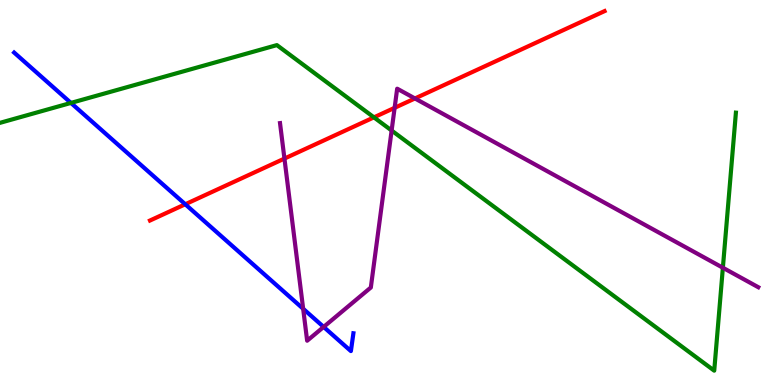[{'lines': ['blue', 'red'], 'intersections': [{'x': 2.39, 'y': 4.69}]}, {'lines': ['green', 'red'], 'intersections': [{'x': 4.82, 'y': 6.95}]}, {'lines': ['purple', 'red'], 'intersections': [{'x': 3.67, 'y': 5.88}, {'x': 5.09, 'y': 7.2}, {'x': 5.35, 'y': 7.44}]}, {'lines': ['blue', 'green'], 'intersections': [{'x': 0.915, 'y': 7.33}]}, {'lines': ['blue', 'purple'], 'intersections': [{'x': 3.91, 'y': 1.98}, {'x': 4.18, 'y': 1.51}]}, {'lines': ['green', 'purple'], 'intersections': [{'x': 5.05, 'y': 6.61}, {'x': 9.33, 'y': 3.05}]}]